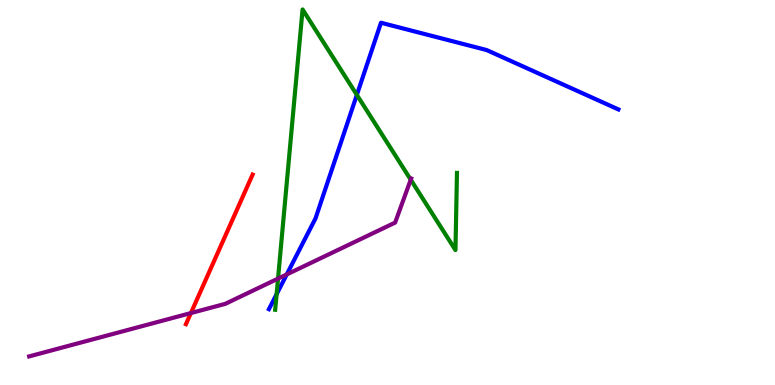[{'lines': ['blue', 'red'], 'intersections': []}, {'lines': ['green', 'red'], 'intersections': []}, {'lines': ['purple', 'red'], 'intersections': [{'x': 2.46, 'y': 1.87}]}, {'lines': ['blue', 'green'], 'intersections': [{'x': 3.57, 'y': 2.36}, {'x': 4.6, 'y': 7.54}]}, {'lines': ['blue', 'purple'], 'intersections': [{'x': 3.7, 'y': 2.87}]}, {'lines': ['green', 'purple'], 'intersections': [{'x': 3.59, 'y': 2.76}, {'x': 5.3, 'y': 5.33}]}]